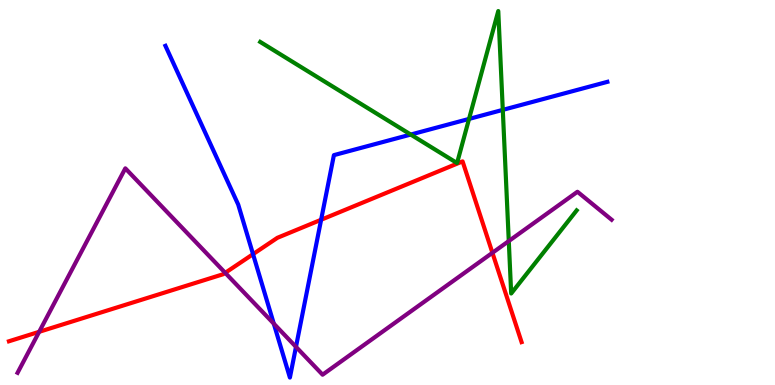[{'lines': ['blue', 'red'], 'intersections': [{'x': 3.26, 'y': 3.4}, {'x': 4.14, 'y': 4.29}]}, {'lines': ['green', 'red'], 'intersections': []}, {'lines': ['purple', 'red'], 'intersections': [{'x': 0.505, 'y': 1.38}, {'x': 2.91, 'y': 2.91}, {'x': 6.35, 'y': 3.43}]}, {'lines': ['blue', 'green'], 'intersections': [{'x': 5.3, 'y': 6.51}, {'x': 6.05, 'y': 6.91}, {'x': 6.49, 'y': 7.15}]}, {'lines': ['blue', 'purple'], 'intersections': [{'x': 3.53, 'y': 1.59}, {'x': 3.82, 'y': 0.991}]}, {'lines': ['green', 'purple'], 'intersections': [{'x': 6.56, 'y': 3.74}]}]